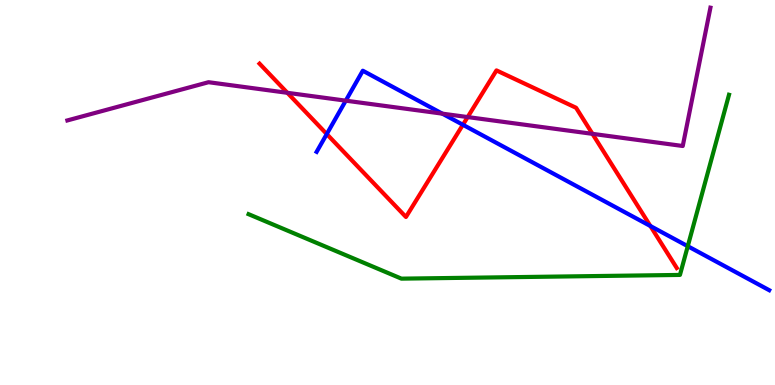[{'lines': ['blue', 'red'], 'intersections': [{'x': 4.22, 'y': 6.52}, {'x': 5.97, 'y': 6.76}, {'x': 8.39, 'y': 4.13}]}, {'lines': ['green', 'red'], 'intersections': []}, {'lines': ['purple', 'red'], 'intersections': [{'x': 3.71, 'y': 7.59}, {'x': 6.03, 'y': 6.96}, {'x': 7.64, 'y': 6.52}]}, {'lines': ['blue', 'green'], 'intersections': [{'x': 8.87, 'y': 3.6}]}, {'lines': ['blue', 'purple'], 'intersections': [{'x': 4.46, 'y': 7.39}, {'x': 5.71, 'y': 7.05}]}, {'lines': ['green', 'purple'], 'intersections': []}]